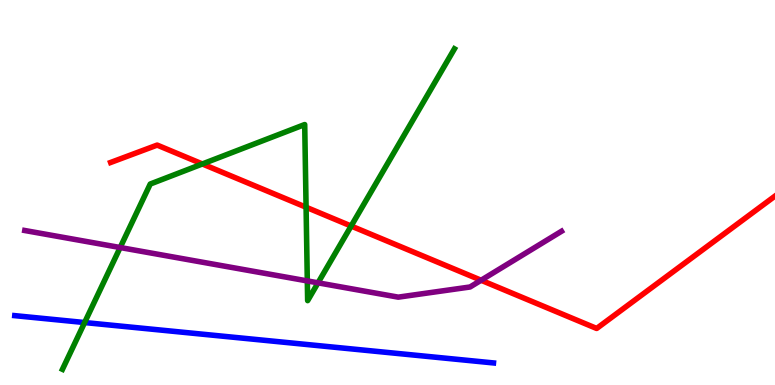[{'lines': ['blue', 'red'], 'intersections': []}, {'lines': ['green', 'red'], 'intersections': [{'x': 2.61, 'y': 5.74}, {'x': 3.95, 'y': 4.62}, {'x': 4.53, 'y': 4.13}]}, {'lines': ['purple', 'red'], 'intersections': [{'x': 6.21, 'y': 2.72}]}, {'lines': ['blue', 'green'], 'intersections': [{'x': 1.09, 'y': 1.62}]}, {'lines': ['blue', 'purple'], 'intersections': []}, {'lines': ['green', 'purple'], 'intersections': [{'x': 1.55, 'y': 3.57}, {'x': 3.97, 'y': 2.7}, {'x': 4.1, 'y': 2.65}]}]